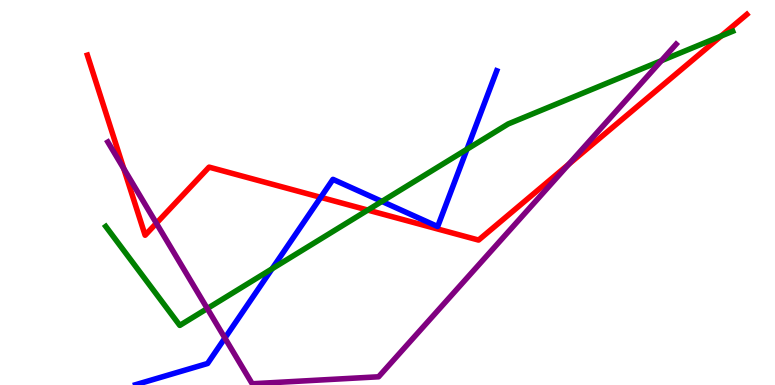[{'lines': ['blue', 'red'], 'intersections': [{'x': 4.14, 'y': 4.87}]}, {'lines': ['green', 'red'], 'intersections': [{'x': 4.75, 'y': 4.54}, {'x': 9.31, 'y': 9.06}]}, {'lines': ['purple', 'red'], 'intersections': [{'x': 1.6, 'y': 5.62}, {'x': 2.02, 'y': 4.2}, {'x': 7.34, 'y': 5.73}]}, {'lines': ['blue', 'green'], 'intersections': [{'x': 3.51, 'y': 3.02}, {'x': 4.93, 'y': 4.77}, {'x': 6.03, 'y': 6.12}]}, {'lines': ['blue', 'purple'], 'intersections': [{'x': 2.9, 'y': 1.22}]}, {'lines': ['green', 'purple'], 'intersections': [{'x': 2.67, 'y': 1.99}, {'x': 8.53, 'y': 8.42}]}]